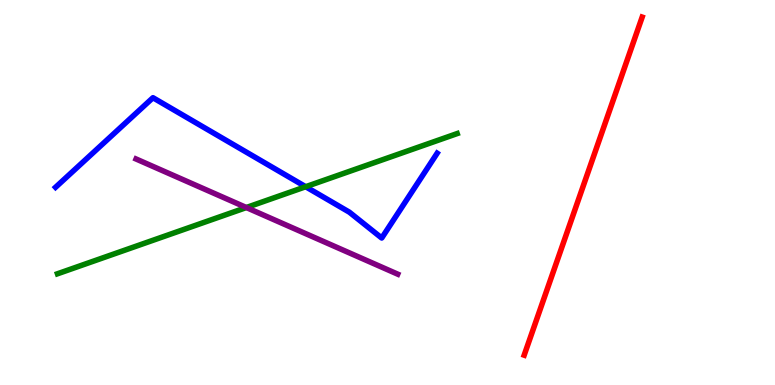[{'lines': ['blue', 'red'], 'intersections': []}, {'lines': ['green', 'red'], 'intersections': []}, {'lines': ['purple', 'red'], 'intersections': []}, {'lines': ['blue', 'green'], 'intersections': [{'x': 3.94, 'y': 5.15}]}, {'lines': ['blue', 'purple'], 'intersections': []}, {'lines': ['green', 'purple'], 'intersections': [{'x': 3.18, 'y': 4.61}]}]